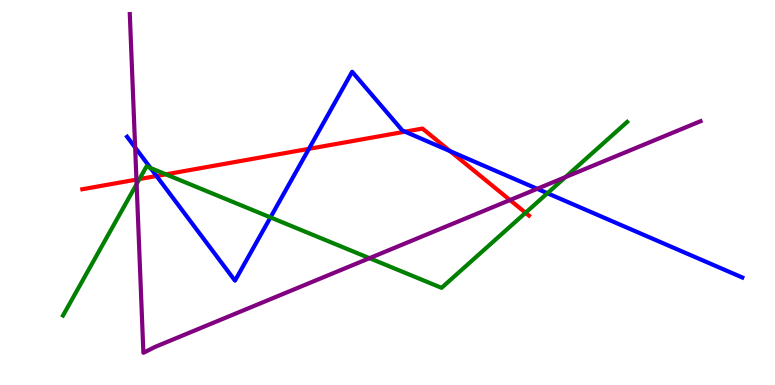[{'lines': ['blue', 'red'], 'intersections': [{'x': 2.02, 'y': 5.43}, {'x': 3.99, 'y': 6.13}, {'x': 5.23, 'y': 6.58}, {'x': 5.81, 'y': 6.07}]}, {'lines': ['green', 'red'], 'intersections': [{'x': 1.8, 'y': 5.35}, {'x': 2.14, 'y': 5.47}, {'x': 6.78, 'y': 4.47}]}, {'lines': ['purple', 'red'], 'intersections': [{'x': 1.76, 'y': 5.34}, {'x': 6.58, 'y': 4.8}]}, {'lines': ['blue', 'green'], 'intersections': [{'x': 1.94, 'y': 5.64}, {'x': 3.49, 'y': 4.35}, {'x': 7.06, 'y': 4.98}]}, {'lines': ['blue', 'purple'], 'intersections': [{'x': 1.74, 'y': 6.17}, {'x': 6.93, 'y': 5.1}]}, {'lines': ['green', 'purple'], 'intersections': [{'x': 1.76, 'y': 5.22}, {'x': 4.77, 'y': 3.29}, {'x': 7.3, 'y': 5.4}]}]